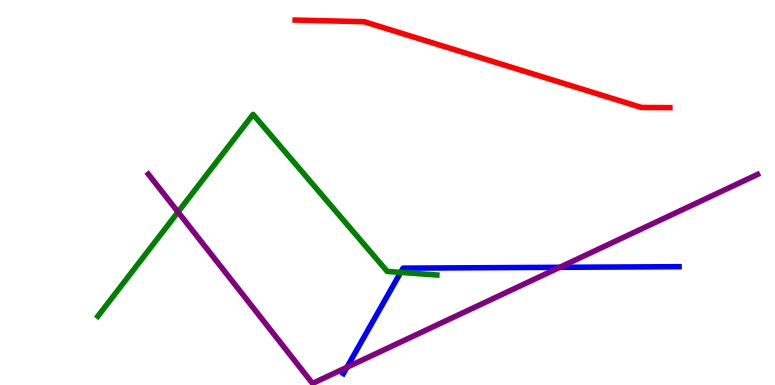[{'lines': ['blue', 'red'], 'intersections': []}, {'lines': ['green', 'red'], 'intersections': []}, {'lines': ['purple', 'red'], 'intersections': []}, {'lines': ['blue', 'green'], 'intersections': [{'x': 5.17, 'y': 2.92}]}, {'lines': ['blue', 'purple'], 'intersections': [{'x': 4.48, 'y': 0.461}, {'x': 7.22, 'y': 3.06}]}, {'lines': ['green', 'purple'], 'intersections': [{'x': 2.3, 'y': 4.49}]}]